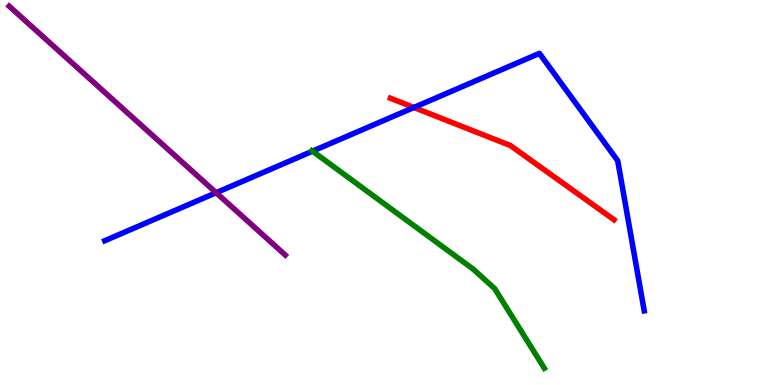[{'lines': ['blue', 'red'], 'intersections': [{'x': 5.34, 'y': 7.21}]}, {'lines': ['green', 'red'], 'intersections': []}, {'lines': ['purple', 'red'], 'intersections': []}, {'lines': ['blue', 'green'], 'intersections': [{'x': 4.03, 'y': 6.07}]}, {'lines': ['blue', 'purple'], 'intersections': [{'x': 2.79, 'y': 4.99}]}, {'lines': ['green', 'purple'], 'intersections': []}]